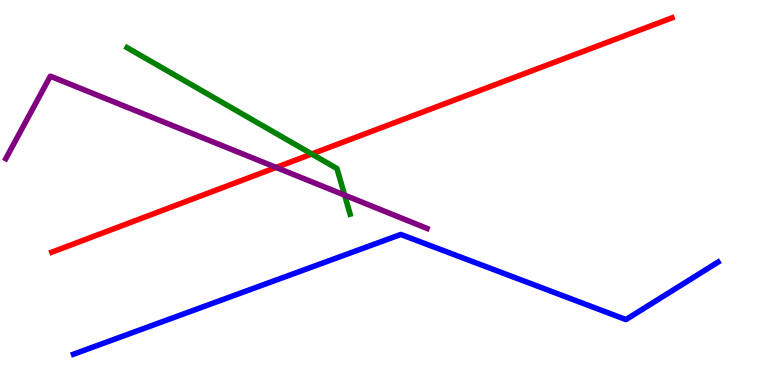[{'lines': ['blue', 'red'], 'intersections': []}, {'lines': ['green', 'red'], 'intersections': [{'x': 4.02, 'y': 6.0}]}, {'lines': ['purple', 'red'], 'intersections': [{'x': 3.56, 'y': 5.65}]}, {'lines': ['blue', 'green'], 'intersections': []}, {'lines': ['blue', 'purple'], 'intersections': []}, {'lines': ['green', 'purple'], 'intersections': [{'x': 4.45, 'y': 4.93}]}]